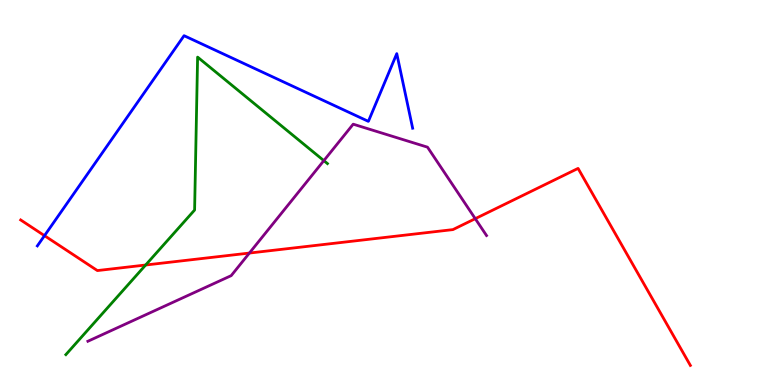[{'lines': ['blue', 'red'], 'intersections': [{'x': 0.574, 'y': 3.88}]}, {'lines': ['green', 'red'], 'intersections': [{'x': 1.88, 'y': 3.12}]}, {'lines': ['purple', 'red'], 'intersections': [{'x': 3.22, 'y': 3.43}, {'x': 6.13, 'y': 4.32}]}, {'lines': ['blue', 'green'], 'intersections': []}, {'lines': ['blue', 'purple'], 'intersections': []}, {'lines': ['green', 'purple'], 'intersections': [{'x': 4.18, 'y': 5.83}]}]